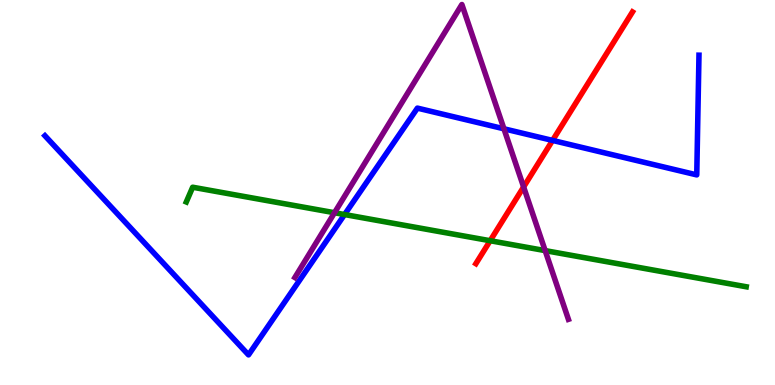[{'lines': ['blue', 'red'], 'intersections': [{'x': 7.13, 'y': 6.35}]}, {'lines': ['green', 'red'], 'intersections': [{'x': 6.32, 'y': 3.75}]}, {'lines': ['purple', 'red'], 'intersections': [{'x': 6.76, 'y': 5.14}]}, {'lines': ['blue', 'green'], 'intersections': [{'x': 4.45, 'y': 4.43}]}, {'lines': ['blue', 'purple'], 'intersections': [{'x': 6.5, 'y': 6.65}]}, {'lines': ['green', 'purple'], 'intersections': [{'x': 4.32, 'y': 4.47}, {'x': 7.03, 'y': 3.49}]}]